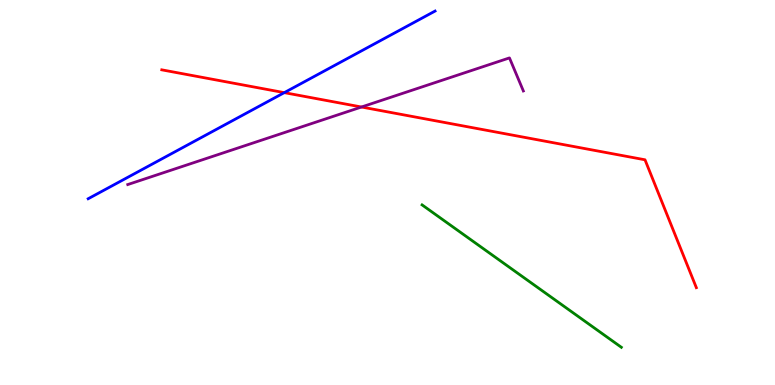[{'lines': ['blue', 'red'], 'intersections': [{'x': 3.67, 'y': 7.59}]}, {'lines': ['green', 'red'], 'intersections': []}, {'lines': ['purple', 'red'], 'intersections': [{'x': 4.66, 'y': 7.22}]}, {'lines': ['blue', 'green'], 'intersections': []}, {'lines': ['blue', 'purple'], 'intersections': []}, {'lines': ['green', 'purple'], 'intersections': []}]